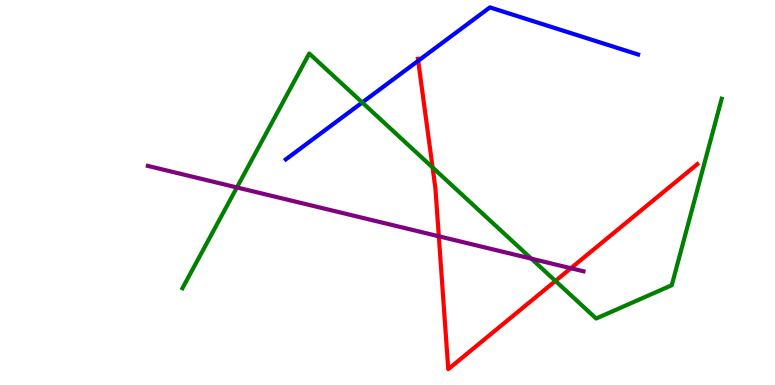[{'lines': ['blue', 'red'], 'intersections': [{'x': 5.4, 'y': 8.42}]}, {'lines': ['green', 'red'], 'intersections': [{'x': 5.58, 'y': 5.65}, {'x': 7.17, 'y': 2.7}]}, {'lines': ['purple', 'red'], 'intersections': [{'x': 5.66, 'y': 3.86}, {'x': 7.37, 'y': 3.03}]}, {'lines': ['blue', 'green'], 'intersections': [{'x': 4.67, 'y': 7.34}]}, {'lines': ['blue', 'purple'], 'intersections': []}, {'lines': ['green', 'purple'], 'intersections': [{'x': 3.06, 'y': 5.13}, {'x': 6.86, 'y': 3.28}]}]